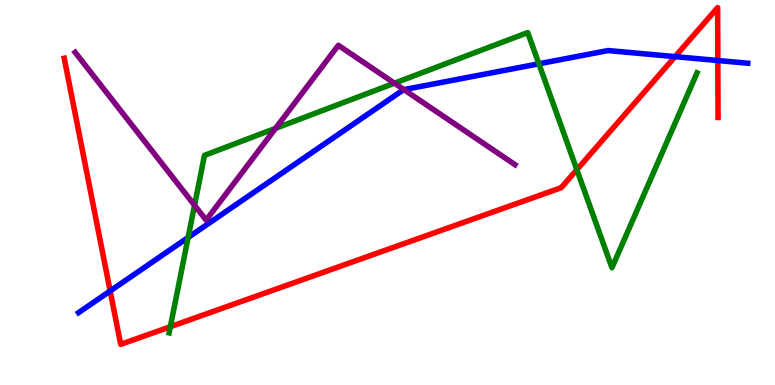[{'lines': ['blue', 'red'], 'intersections': [{'x': 1.42, 'y': 2.44}, {'x': 8.71, 'y': 8.53}, {'x': 9.26, 'y': 8.43}]}, {'lines': ['green', 'red'], 'intersections': [{'x': 2.2, 'y': 1.51}, {'x': 7.44, 'y': 5.59}]}, {'lines': ['purple', 'red'], 'intersections': []}, {'lines': ['blue', 'green'], 'intersections': [{'x': 2.43, 'y': 3.83}, {'x': 6.95, 'y': 8.34}]}, {'lines': ['blue', 'purple'], 'intersections': [{'x': 5.21, 'y': 7.67}]}, {'lines': ['green', 'purple'], 'intersections': [{'x': 2.51, 'y': 4.67}, {'x': 3.56, 'y': 6.67}, {'x': 5.09, 'y': 7.84}]}]